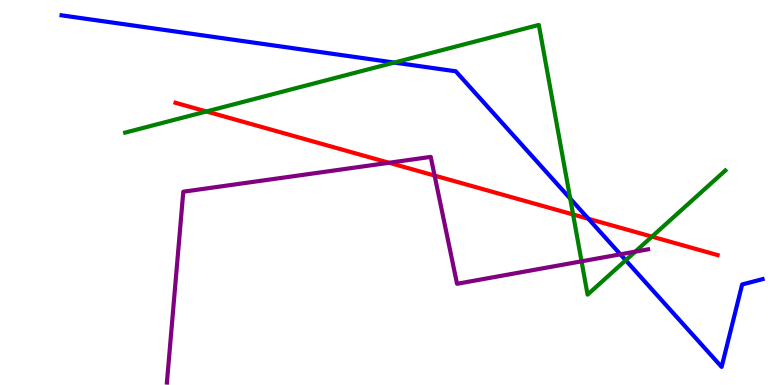[{'lines': ['blue', 'red'], 'intersections': [{'x': 7.59, 'y': 4.32}]}, {'lines': ['green', 'red'], 'intersections': [{'x': 2.66, 'y': 7.1}, {'x': 7.39, 'y': 4.43}, {'x': 8.41, 'y': 3.85}]}, {'lines': ['purple', 'red'], 'intersections': [{'x': 5.02, 'y': 5.77}, {'x': 5.61, 'y': 5.44}]}, {'lines': ['blue', 'green'], 'intersections': [{'x': 5.09, 'y': 8.37}, {'x': 7.36, 'y': 4.84}, {'x': 8.07, 'y': 3.24}]}, {'lines': ['blue', 'purple'], 'intersections': [{'x': 8.0, 'y': 3.39}]}, {'lines': ['green', 'purple'], 'intersections': [{'x': 7.5, 'y': 3.21}, {'x': 8.2, 'y': 3.46}]}]